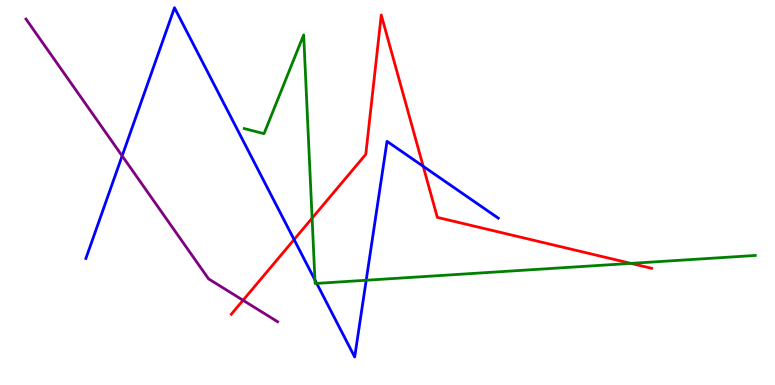[{'lines': ['blue', 'red'], 'intersections': [{'x': 3.79, 'y': 3.78}, {'x': 5.46, 'y': 5.68}]}, {'lines': ['green', 'red'], 'intersections': [{'x': 4.03, 'y': 4.33}, {'x': 8.14, 'y': 3.16}]}, {'lines': ['purple', 'red'], 'intersections': [{'x': 3.14, 'y': 2.2}]}, {'lines': ['blue', 'green'], 'intersections': [{'x': 4.06, 'y': 2.73}, {'x': 4.09, 'y': 2.64}, {'x': 4.73, 'y': 2.72}]}, {'lines': ['blue', 'purple'], 'intersections': [{'x': 1.58, 'y': 5.95}]}, {'lines': ['green', 'purple'], 'intersections': []}]